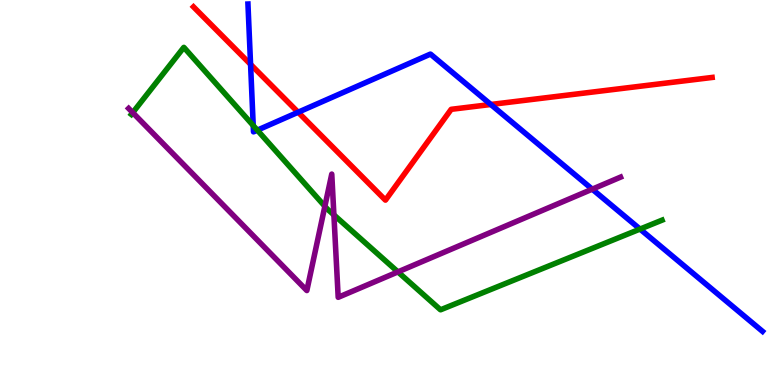[{'lines': ['blue', 'red'], 'intersections': [{'x': 3.23, 'y': 8.33}, {'x': 3.85, 'y': 7.08}, {'x': 6.33, 'y': 7.29}]}, {'lines': ['green', 'red'], 'intersections': []}, {'lines': ['purple', 'red'], 'intersections': []}, {'lines': ['blue', 'green'], 'intersections': [{'x': 3.27, 'y': 6.74}, {'x': 3.32, 'y': 6.62}, {'x': 8.26, 'y': 4.05}]}, {'lines': ['blue', 'purple'], 'intersections': [{'x': 7.64, 'y': 5.09}]}, {'lines': ['green', 'purple'], 'intersections': [{'x': 1.71, 'y': 7.07}, {'x': 4.19, 'y': 4.64}, {'x': 4.31, 'y': 4.42}, {'x': 5.13, 'y': 2.94}]}]